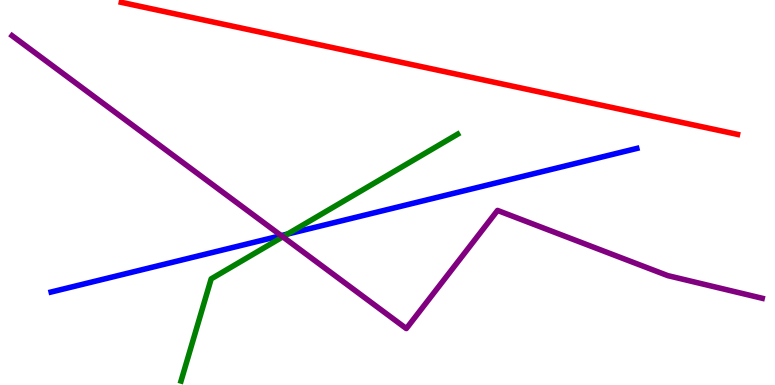[{'lines': ['blue', 'red'], 'intersections': []}, {'lines': ['green', 'red'], 'intersections': []}, {'lines': ['purple', 'red'], 'intersections': []}, {'lines': ['blue', 'green'], 'intersections': [{'x': 3.71, 'y': 3.92}]}, {'lines': ['blue', 'purple'], 'intersections': [{'x': 3.63, 'y': 3.88}]}, {'lines': ['green', 'purple'], 'intersections': [{'x': 3.65, 'y': 3.85}]}]